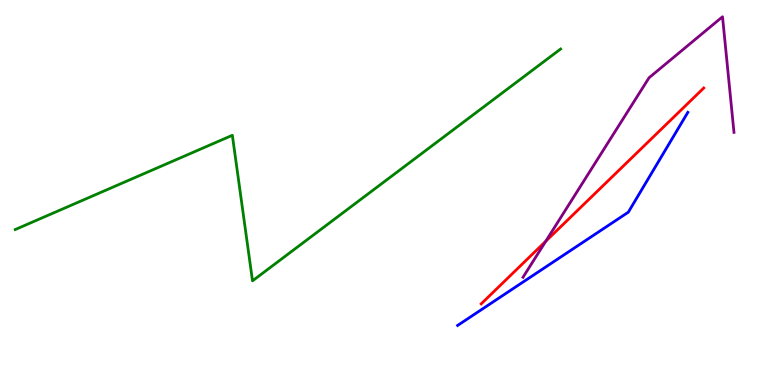[{'lines': ['blue', 'red'], 'intersections': []}, {'lines': ['green', 'red'], 'intersections': []}, {'lines': ['purple', 'red'], 'intersections': [{'x': 7.04, 'y': 3.73}]}, {'lines': ['blue', 'green'], 'intersections': []}, {'lines': ['blue', 'purple'], 'intersections': []}, {'lines': ['green', 'purple'], 'intersections': []}]